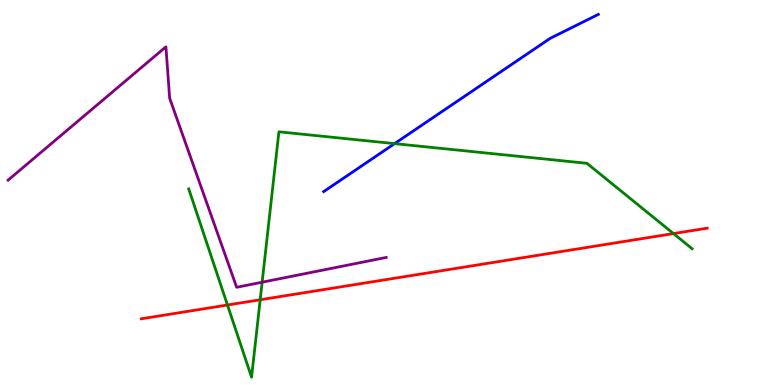[{'lines': ['blue', 'red'], 'intersections': []}, {'lines': ['green', 'red'], 'intersections': [{'x': 2.94, 'y': 2.08}, {'x': 3.36, 'y': 2.21}, {'x': 8.69, 'y': 3.93}]}, {'lines': ['purple', 'red'], 'intersections': []}, {'lines': ['blue', 'green'], 'intersections': [{'x': 5.09, 'y': 6.27}]}, {'lines': ['blue', 'purple'], 'intersections': []}, {'lines': ['green', 'purple'], 'intersections': [{'x': 3.38, 'y': 2.67}]}]